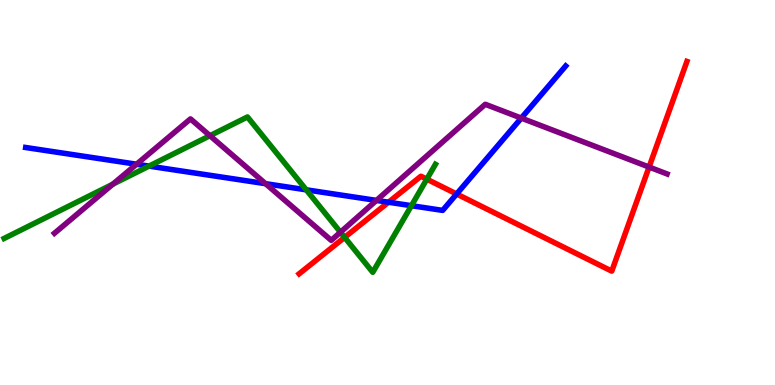[{'lines': ['blue', 'red'], 'intersections': [{'x': 5.01, 'y': 4.75}, {'x': 5.89, 'y': 4.96}]}, {'lines': ['green', 'red'], 'intersections': [{'x': 4.45, 'y': 3.83}, {'x': 5.51, 'y': 5.35}]}, {'lines': ['purple', 'red'], 'intersections': [{'x': 8.38, 'y': 5.66}]}, {'lines': ['blue', 'green'], 'intersections': [{'x': 1.92, 'y': 5.69}, {'x': 3.95, 'y': 5.07}, {'x': 5.31, 'y': 4.66}]}, {'lines': ['blue', 'purple'], 'intersections': [{'x': 1.76, 'y': 5.73}, {'x': 3.43, 'y': 5.23}, {'x': 4.86, 'y': 4.79}, {'x': 6.73, 'y': 6.93}]}, {'lines': ['green', 'purple'], 'intersections': [{'x': 1.46, 'y': 5.22}, {'x': 2.71, 'y': 6.48}, {'x': 4.39, 'y': 3.97}]}]